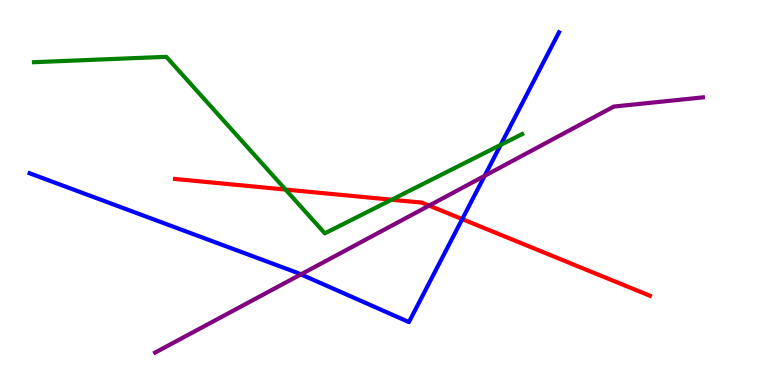[{'lines': ['blue', 'red'], 'intersections': [{'x': 5.96, 'y': 4.31}]}, {'lines': ['green', 'red'], 'intersections': [{'x': 3.68, 'y': 5.08}, {'x': 5.05, 'y': 4.81}]}, {'lines': ['purple', 'red'], 'intersections': [{'x': 5.54, 'y': 4.66}]}, {'lines': ['blue', 'green'], 'intersections': [{'x': 6.46, 'y': 6.24}]}, {'lines': ['blue', 'purple'], 'intersections': [{'x': 3.88, 'y': 2.87}, {'x': 6.25, 'y': 5.43}]}, {'lines': ['green', 'purple'], 'intersections': []}]